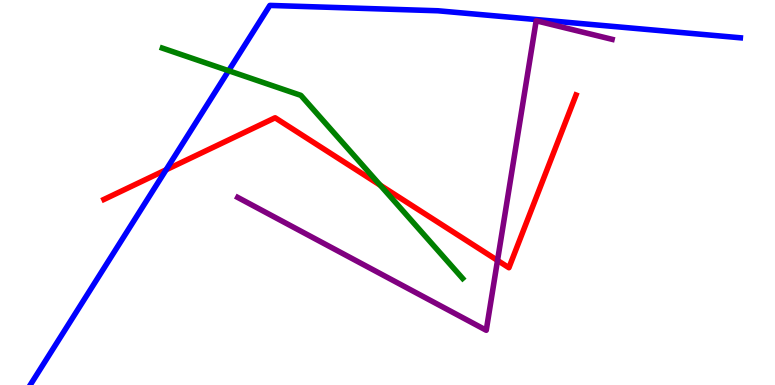[{'lines': ['blue', 'red'], 'intersections': [{'x': 2.14, 'y': 5.59}]}, {'lines': ['green', 'red'], 'intersections': [{'x': 4.91, 'y': 5.19}]}, {'lines': ['purple', 'red'], 'intersections': [{'x': 6.42, 'y': 3.24}]}, {'lines': ['blue', 'green'], 'intersections': [{'x': 2.95, 'y': 8.16}]}, {'lines': ['blue', 'purple'], 'intersections': []}, {'lines': ['green', 'purple'], 'intersections': []}]